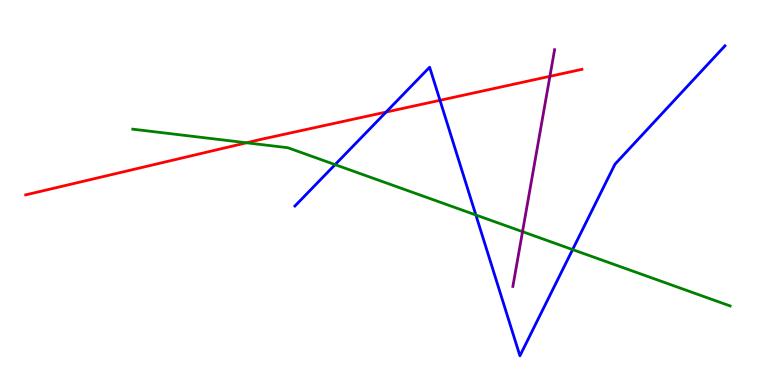[{'lines': ['blue', 'red'], 'intersections': [{'x': 4.98, 'y': 7.09}, {'x': 5.68, 'y': 7.39}]}, {'lines': ['green', 'red'], 'intersections': [{'x': 3.18, 'y': 6.29}]}, {'lines': ['purple', 'red'], 'intersections': [{'x': 7.1, 'y': 8.02}]}, {'lines': ['blue', 'green'], 'intersections': [{'x': 4.32, 'y': 5.72}, {'x': 6.14, 'y': 4.42}, {'x': 7.39, 'y': 3.52}]}, {'lines': ['blue', 'purple'], 'intersections': []}, {'lines': ['green', 'purple'], 'intersections': [{'x': 6.74, 'y': 3.98}]}]